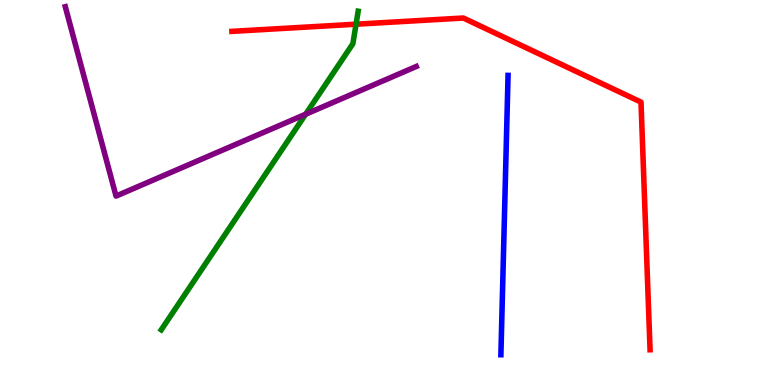[{'lines': ['blue', 'red'], 'intersections': []}, {'lines': ['green', 'red'], 'intersections': [{'x': 4.59, 'y': 9.37}]}, {'lines': ['purple', 'red'], 'intersections': []}, {'lines': ['blue', 'green'], 'intersections': []}, {'lines': ['blue', 'purple'], 'intersections': []}, {'lines': ['green', 'purple'], 'intersections': [{'x': 3.94, 'y': 7.03}]}]